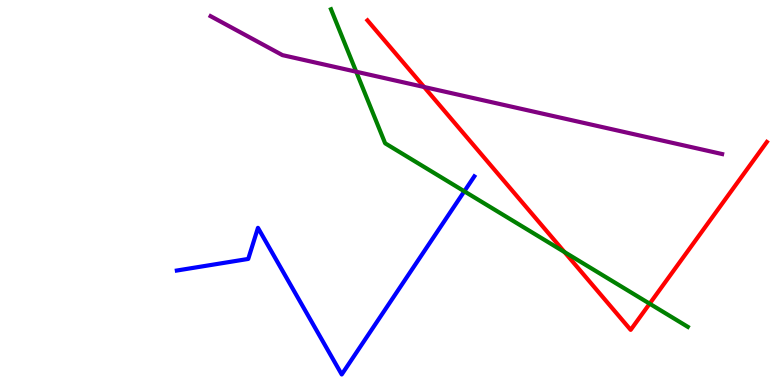[{'lines': ['blue', 'red'], 'intersections': []}, {'lines': ['green', 'red'], 'intersections': [{'x': 7.28, 'y': 3.45}, {'x': 8.38, 'y': 2.11}]}, {'lines': ['purple', 'red'], 'intersections': [{'x': 5.47, 'y': 7.74}]}, {'lines': ['blue', 'green'], 'intersections': [{'x': 5.99, 'y': 5.03}]}, {'lines': ['blue', 'purple'], 'intersections': []}, {'lines': ['green', 'purple'], 'intersections': [{'x': 4.6, 'y': 8.14}]}]